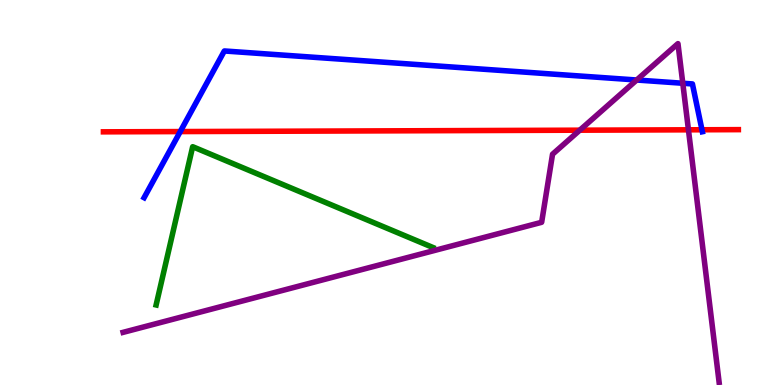[{'lines': ['blue', 'red'], 'intersections': [{'x': 2.33, 'y': 6.58}, {'x': 9.06, 'y': 6.63}]}, {'lines': ['green', 'red'], 'intersections': []}, {'lines': ['purple', 'red'], 'intersections': [{'x': 7.48, 'y': 6.62}, {'x': 8.88, 'y': 6.63}]}, {'lines': ['blue', 'green'], 'intersections': []}, {'lines': ['blue', 'purple'], 'intersections': [{'x': 8.22, 'y': 7.92}, {'x': 8.81, 'y': 7.84}]}, {'lines': ['green', 'purple'], 'intersections': []}]